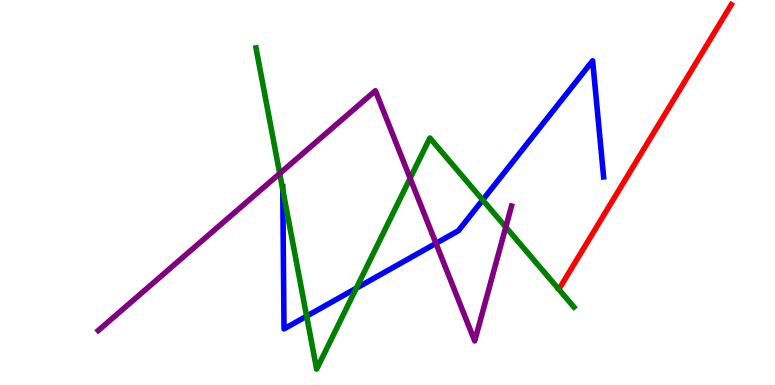[{'lines': ['blue', 'red'], 'intersections': []}, {'lines': ['green', 'red'], 'intersections': []}, {'lines': ['purple', 'red'], 'intersections': []}, {'lines': ['blue', 'green'], 'intersections': [{'x': 3.65, 'y': 5.08}, {'x': 3.96, 'y': 1.79}, {'x': 4.6, 'y': 2.51}, {'x': 6.23, 'y': 4.81}]}, {'lines': ['blue', 'purple'], 'intersections': [{'x': 5.63, 'y': 3.68}]}, {'lines': ['green', 'purple'], 'intersections': [{'x': 3.61, 'y': 5.49}, {'x': 5.29, 'y': 5.37}, {'x': 6.53, 'y': 4.1}]}]